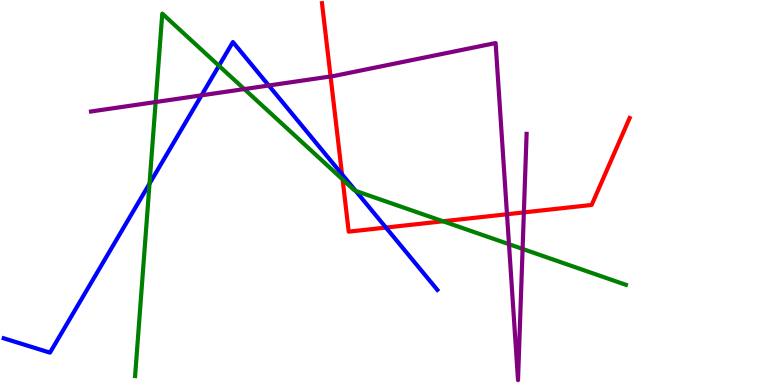[{'lines': ['blue', 'red'], 'intersections': [{'x': 4.41, 'y': 5.47}, {'x': 4.98, 'y': 4.09}]}, {'lines': ['green', 'red'], 'intersections': [{'x': 4.42, 'y': 5.34}, {'x': 5.72, 'y': 4.25}]}, {'lines': ['purple', 'red'], 'intersections': [{'x': 4.27, 'y': 8.01}, {'x': 6.54, 'y': 4.43}, {'x': 6.76, 'y': 4.48}]}, {'lines': ['blue', 'green'], 'intersections': [{'x': 1.93, 'y': 5.23}, {'x': 2.83, 'y': 8.29}, {'x': 4.59, 'y': 5.04}]}, {'lines': ['blue', 'purple'], 'intersections': [{'x': 2.6, 'y': 7.52}, {'x': 3.47, 'y': 7.78}]}, {'lines': ['green', 'purple'], 'intersections': [{'x': 2.01, 'y': 7.35}, {'x': 3.15, 'y': 7.69}, {'x': 6.57, 'y': 3.66}, {'x': 6.74, 'y': 3.53}]}]